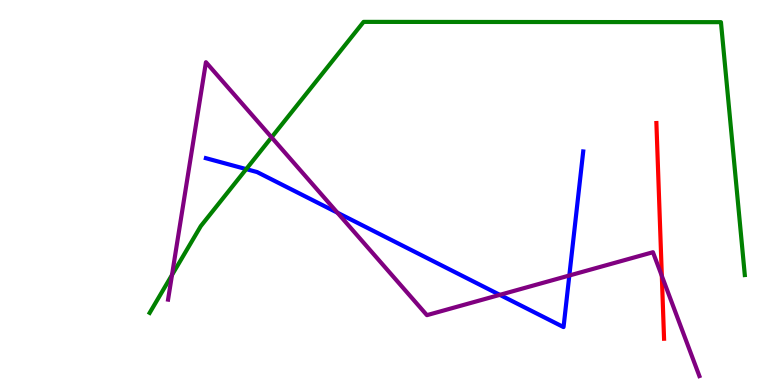[{'lines': ['blue', 'red'], 'intersections': []}, {'lines': ['green', 'red'], 'intersections': []}, {'lines': ['purple', 'red'], 'intersections': [{'x': 8.54, 'y': 2.83}]}, {'lines': ['blue', 'green'], 'intersections': [{'x': 3.18, 'y': 5.61}]}, {'lines': ['blue', 'purple'], 'intersections': [{'x': 4.35, 'y': 4.48}, {'x': 6.45, 'y': 2.34}, {'x': 7.35, 'y': 2.84}]}, {'lines': ['green', 'purple'], 'intersections': [{'x': 2.22, 'y': 2.86}, {'x': 3.5, 'y': 6.43}]}]